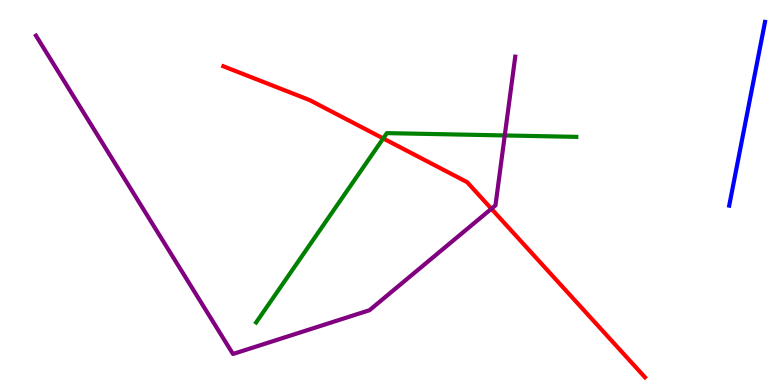[{'lines': ['blue', 'red'], 'intersections': []}, {'lines': ['green', 'red'], 'intersections': [{'x': 4.94, 'y': 6.4}]}, {'lines': ['purple', 'red'], 'intersections': [{'x': 6.34, 'y': 4.58}]}, {'lines': ['blue', 'green'], 'intersections': []}, {'lines': ['blue', 'purple'], 'intersections': []}, {'lines': ['green', 'purple'], 'intersections': [{'x': 6.51, 'y': 6.48}]}]